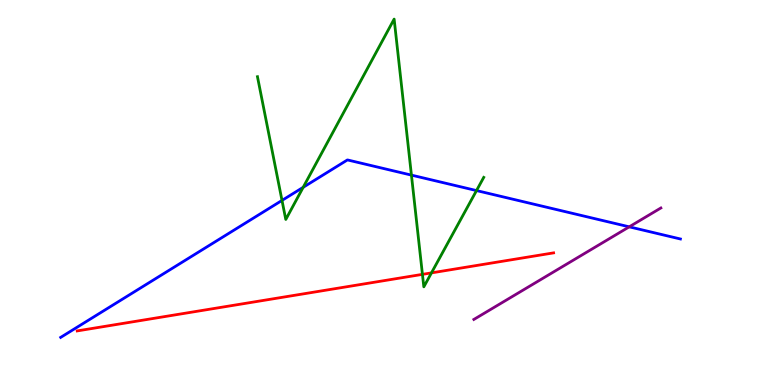[{'lines': ['blue', 'red'], 'intersections': []}, {'lines': ['green', 'red'], 'intersections': [{'x': 5.45, 'y': 2.87}, {'x': 5.57, 'y': 2.91}]}, {'lines': ['purple', 'red'], 'intersections': []}, {'lines': ['blue', 'green'], 'intersections': [{'x': 3.64, 'y': 4.79}, {'x': 3.91, 'y': 5.13}, {'x': 5.31, 'y': 5.45}, {'x': 6.15, 'y': 5.05}]}, {'lines': ['blue', 'purple'], 'intersections': [{'x': 8.12, 'y': 4.11}]}, {'lines': ['green', 'purple'], 'intersections': []}]